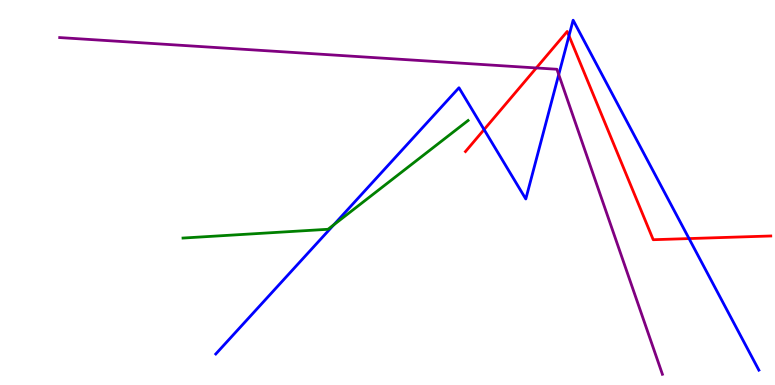[{'lines': ['blue', 'red'], 'intersections': [{'x': 6.25, 'y': 6.63}, {'x': 7.34, 'y': 9.07}, {'x': 8.89, 'y': 3.8}]}, {'lines': ['green', 'red'], 'intersections': []}, {'lines': ['purple', 'red'], 'intersections': [{'x': 6.92, 'y': 8.24}]}, {'lines': ['blue', 'green'], 'intersections': [{'x': 4.31, 'y': 4.16}]}, {'lines': ['blue', 'purple'], 'intersections': [{'x': 7.21, 'y': 8.06}]}, {'lines': ['green', 'purple'], 'intersections': []}]